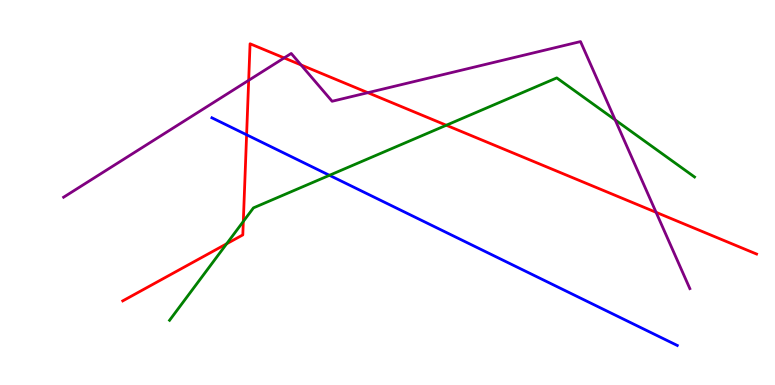[{'lines': ['blue', 'red'], 'intersections': [{'x': 3.18, 'y': 6.5}]}, {'lines': ['green', 'red'], 'intersections': [{'x': 2.92, 'y': 3.67}, {'x': 3.14, 'y': 4.25}, {'x': 5.76, 'y': 6.75}]}, {'lines': ['purple', 'red'], 'intersections': [{'x': 3.21, 'y': 7.91}, {'x': 3.67, 'y': 8.5}, {'x': 3.88, 'y': 8.31}, {'x': 4.75, 'y': 7.59}, {'x': 8.47, 'y': 4.49}]}, {'lines': ['blue', 'green'], 'intersections': [{'x': 4.25, 'y': 5.45}]}, {'lines': ['blue', 'purple'], 'intersections': []}, {'lines': ['green', 'purple'], 'intersections': [{'x': 7.94, 'y': 6.89}]}]